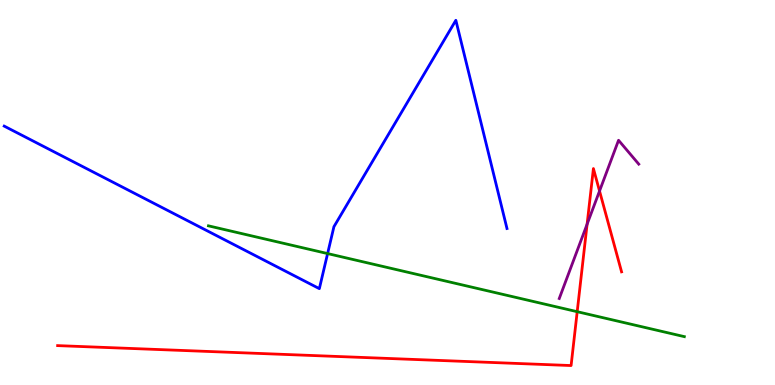[{'lines': ['blue', 'red'], 'intersections': []}, {'lines': ['green', 'red'], 'intersections': [{'x': 7.45, 'y': 1.9}]}, {'lines': ['purple', 'red'], 'intersections': [{'x': 7.58, 'y': 4.18}, {'x': 7.74, 'y': 5.04}]}, {'lines': ['blue', 'green'], 'intersections': [{'x': 4.23, 'y': 3.41}]}, {'lines': ['blue', 'purple'], 'intersections': []}, {'lines': ['green', 'purple'], 'intersections': []}]